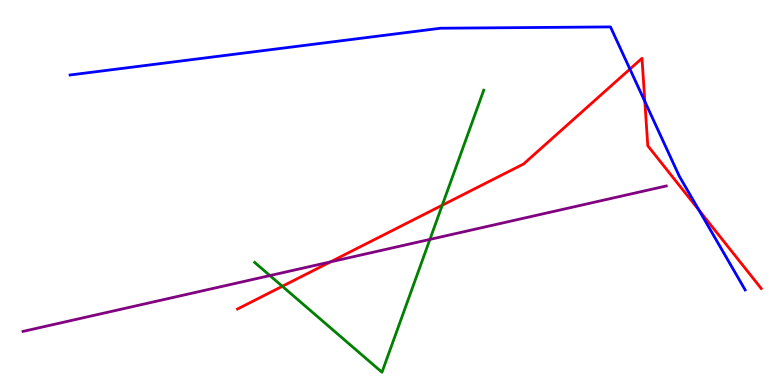[{'lines': ['blue', 'red'], 'intersections': [{'x': 8.13, 'y': 8.21}, {'x': 8.32, 'y': 7.36}, {'x': 9.02, 'y': 4.54}]}, {'lines': ['green', 'red'], 'intersections': [{'x': 3.64, 'y': 2.56}, {'x': 5.71, 'y': 4.67}]}, {'lines': ['purple', 'red'], 'intersections': [{'x': 4.26, 'y': 3.2}]}, {'lines': ['blue', 'green'], 'intersections': []}, {'lines': ['blue', 'purple'], 'intersections': []}, {'lines': ['green', 'purple'], 'intersections': [{'x': 3.48, 'y': 2.84}, {'x': 5.55, 'y': 3.78}]}]